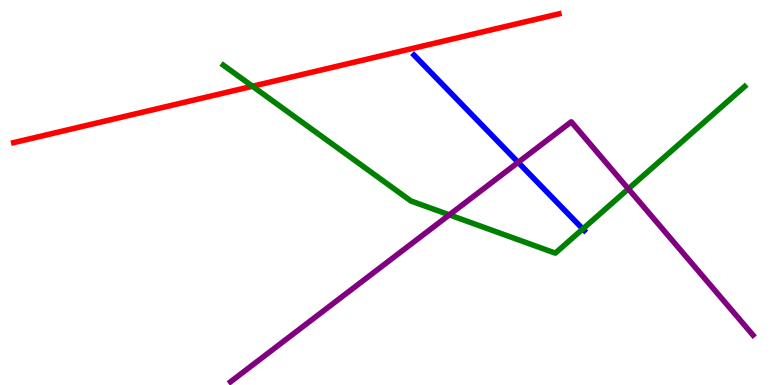[{'lines': ['blue', 'red'], 'intersections': []}, {'lines': ['green', 'red'], 'intersections': [{'x': 3.26, 'y': 7.76}]}, {'lines': ['purple', 'red'], 'intersections': []}, {'lines': ['blue', 'green'], 'intersections': [{'x': 7.52, 'y': 4.05}]}, {'lines': ['blue', 'purple'], 'intersections': [{'x': 6.69, 'y': 5.78}]}, {'lines': ['green', 'purple'], 'intersections': [{'x': 5.8, 'y': 4.42}, {'x': 8.11, 'y': 5.09}]}]